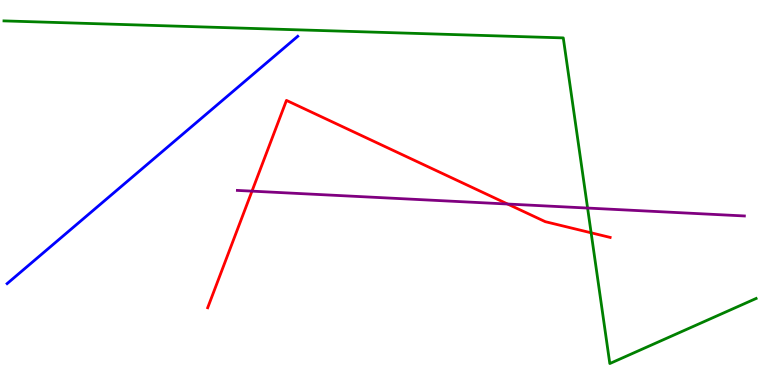[{'lines': ['blue', 'red'], 'intersections': []}, {'lines': ['green', 'red'], 'intersections': [{'x': 7.63, 'y': 3.95}]}, {'lines': ['purple', 'red'], 'intersections': [{'x': 3.25, 'y': 5.04}, {'x': 6.55, 'y': 4.7}]}, {'lines': ['blue', 'green'], 'intersections': []}, {'lines': ['blue', 'purple'], 'intersections': []}, {'lines': ['green', 'purple'], 'intersections': [{'x': 7.58, 'y': 4.6}]}]